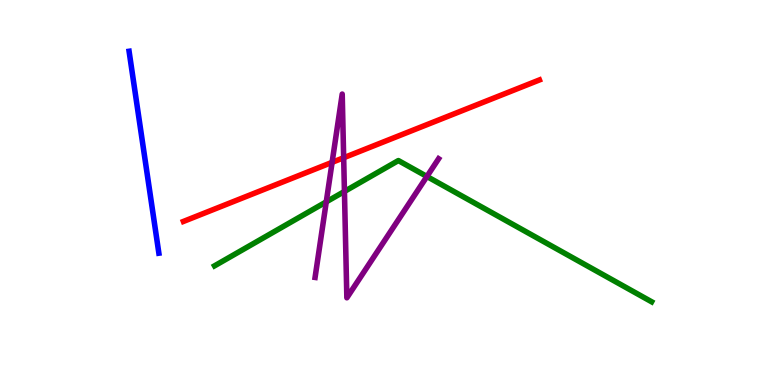[{'lines': ['blue', 'red'], 'intersections': []}, {'lines': ['green', 'red'], 'intersections': []}, {'lines': ['purple', 'red'], 'intersections': [{'x': 4.29, 'y': 5.78}, {'x': 4.43, 'y': 5.9}]}, {'lines': ['blue', 'green'], 'intersections': []}, {'lines': ['blue', 'purple'], 'intersections': []}, {'lines': ['green', 'purple'], 'intersections': [{'x': 4.21, 'y': 4.76}, {'x': 4.44, 'y': 5.03}, {'x': 5.51, 'y': 5.42}]}]